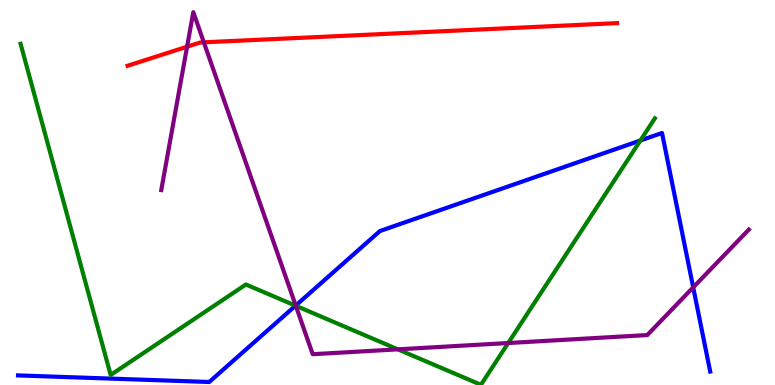[{'lines': ['blue', 'red'], 'intersections': []}, {'lines': ['green', 'red'], 'intersections': []}, {'lines': ['purple', 'red'], 'intersections': [{'x': 2.41, 'y': 8.79}, {'x': 2.63, 'y': 8.9}]}, {'lines': ['blue', 'green'], 'intersections': [{'x': 3.81, 'y': 2.06}, {'x': 8.26, 'y': 6.35}]}, {'lines': ['blue', 'purple'], 'intersections': [{'x': 3.82, 'y': 2.06}, {'x': 8.94, 'y': 2.54}]}, {'lines': ['green', 'purple'], 'intersections': [{'x': 3.82, 'y': 2.06}, {'x': 5.13, 'y': 0.926}, {'x': 6.56, 'y': 1.09}]}]